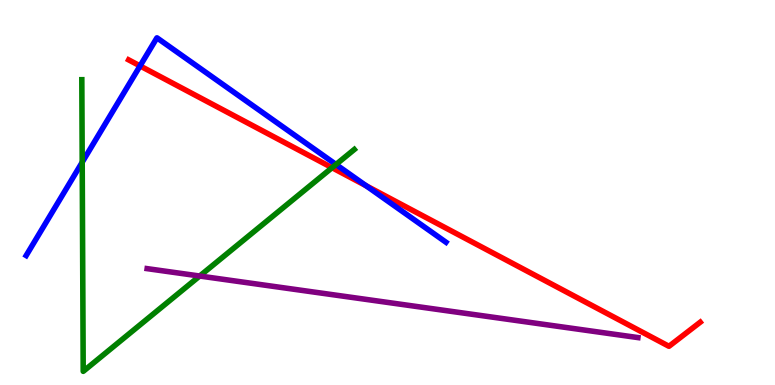[{'lines': ['blue', 'red'], 'intersections': [{'x': 1.81, 'y': 8.29}, {'x': 4.72, 'y': 5.18}]}, {'lines': ['green', 'red'], 'intersections': [{'x': 4.28, 'y': 5.64}]}, {'lines': ['purple', 'red'], 'intersections': []}, {'lines': ['blue', 'green'], 'intersections': [{'x': 1.06, 'y': 5.79}, {'x': 4.34, 'y': 5.73}]}, {'lines': ['blue', 'purple'], 'intersections': []}, {'lines': ['green', 'purple'], 'intersections': [{'x': 2.58, 'y': 2.83}]}]